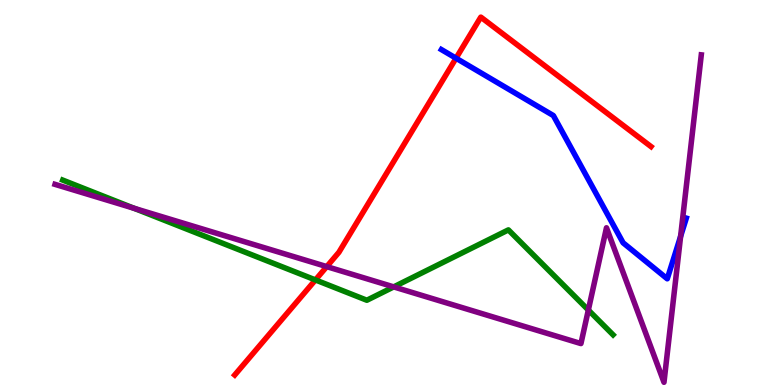[{'lines': ['blue', 'red'], 'intersections': [{'x': 5.88, 'y': 8.49}]}, {'lines': ['green', 'red'], 'intersections': [{'x': 4.07, 'y': 2.73}]}, {'lines': ['purple', 'red'], 'intersections': [{'x': 4.22, 'y': 3.07}]}, {'lines': ['blue', 'green'], 'intersections': []}, {'lines': ['blue', 'purple'], 'intersections': [{'x': 8.78, 'y': 3.86}]}, {'lines': ['green', 'purple'], 'intersections': [{'x': 1.73, 'y': 4.59}, {'x': 5.08, 'y': 2.55}, {'x': 7.59, 'y': 1.95}]}]